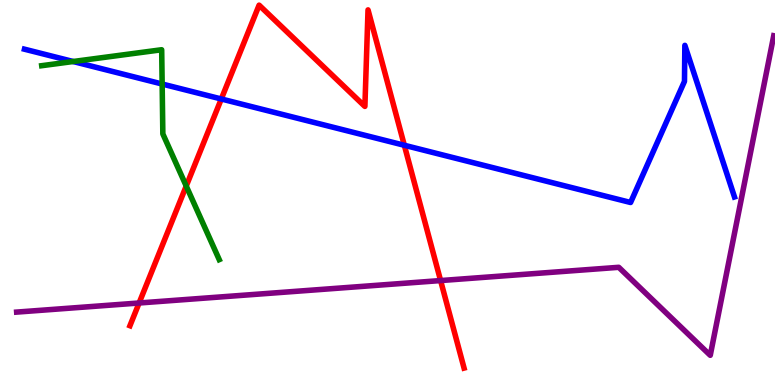[{'lines': ['blue', 'red'], 'intersections': [{'x': 2.86, 'y': 7.43}, {'x': 5.22, 'y': 6.23}]}, {'lines': ['green', 'red'], 'intersections': [{'x': 2.4, 'y': 5.17}]}, {'lines': ['purple', 'red'], 'intersections': [{'x': 1.79, 'y': 2.13}, {'x': 5.69, 'y': 2.71}]}, {'lines': ['blue', 'green'], 'intersections': [{'x': 0.944, 'y': 8.4}, {'x': 2.09, 'y': 7.82}]}, {'lines': ['blue', 'purple'], 'intersections': []}, {'lines': ['green', 'purple'], 'intersections': []}]